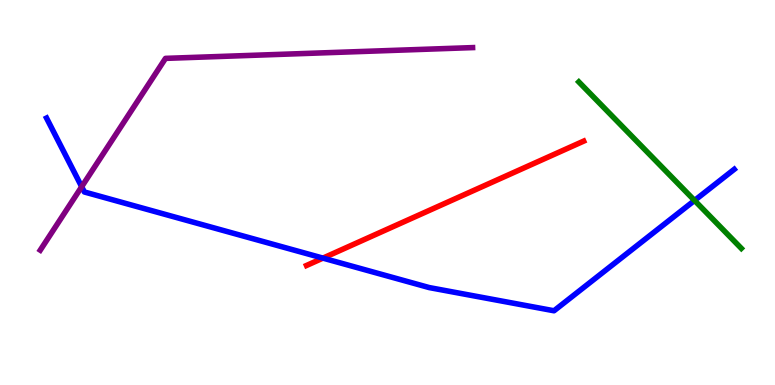[{'lines': ['blue', 'red'], 'intersections': [{'x': 4.17, 'y': 3.3}]}, {'lines': ['green', 'red'], 'intersections': []}, {'lines': ['purple', 'red'], 'intersections': []}, {'lines': ['blue', 'green'], 'intersections': [{'x': 8.96, 'y': 4.79}]}, {'lines': ['blue', 'purple'], 'intersections': [{'x': 1.05, 'y': 5.15}]}, {'lines': ['green', 'purple'], 'intersections': []}]